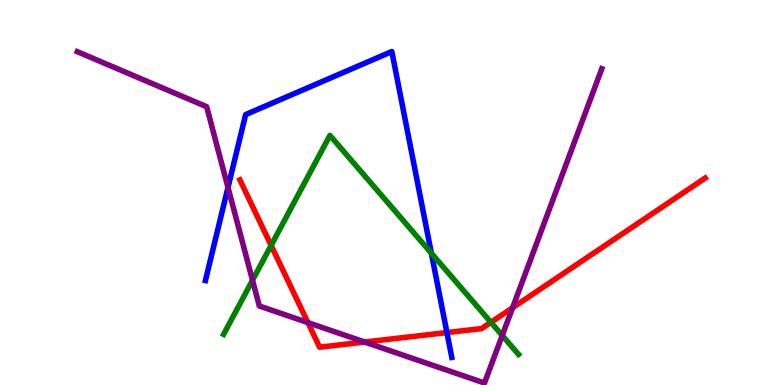[{'lines': ['blue', 'red'], 'intersections': [{'x': 5.77, 'y': 1.36}]}, {'lines': ['green', 'red'], 'intersections': [{'x': 3.5, 'y': 3.63}, {'x': 6.33, 'y': 1.63}]}, {'lines': ['purple', 'red'], 'intersections': [{'x': 3.97, 'y': 1.62}, {'x': 4.71, 'y': 1.12}, {'x': 6.61, 'y': 2.01}]}, {'lines': ['blue', 'green'], 'intersections': [{'x': 5.57, 'y': 3.42}]}, {'lines': ['blue', 'purple'], 'intersections': [{'x': 2.94, 'y': 5.13}]}, {'lines': ['green', 'purple'], 'intersections': [{'x': 3.26, 'y': 2.72}, {'x': 6.48, 'y': 1.29}]}]